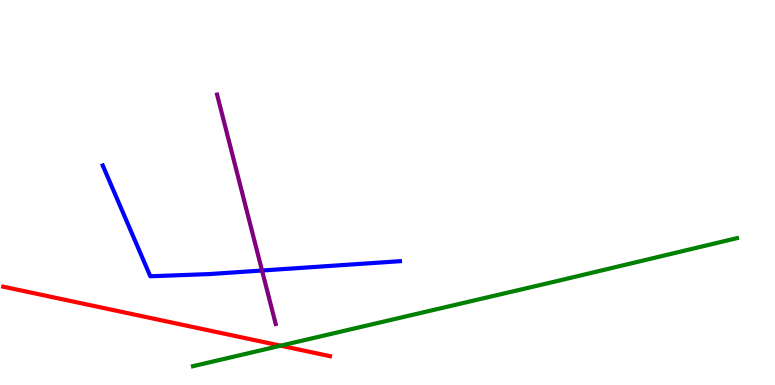[{'lines': ['blue', 'red'], 'intersections': []}, {'lines': ['green', 'red'], 'intersections': [{'x': 3.62, 'y': 1.02}]}, {'lines': ['purple', 'red'], 'intersections': []}, {'lines': ['blue', 'green'], 'intersections': []}, {'lines': ['blue', 'purple'], 'intersections': [{'x': 3.38, 'y': 2.97}]}, {'lines': ['green', 'purple'], 'intersections': []}]